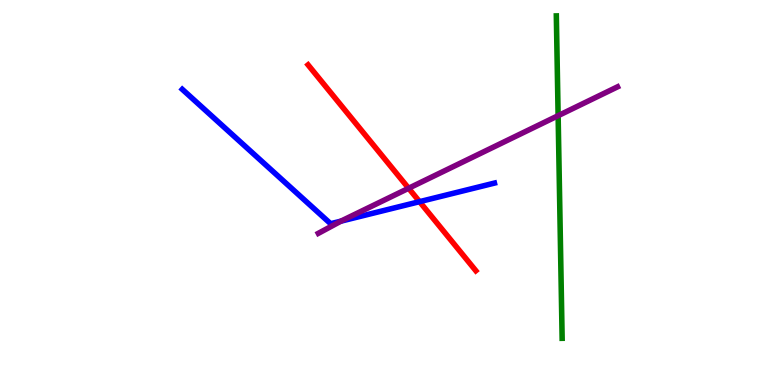[{'lines': ['blue', 'red'], 'intersections': [{'x': 5.41, 'y': 4.76}]}, {'lines': ['green', 'red'], 'intersections': []}, {'lines': ['purple', 'red'], 'intersections': [{'x': 5.27, 'y': 5.11}]}, {'lines': ['blue', 'green'], 'intersections': []}, {'lines': ['blue', 'purple'], 'intersections': [{'x': 4.4, 'y': 4.26}]}, {'lines': ['green', 'purple'], 'intersections': [{'x': 7.2, 'y': 7.0}]}]